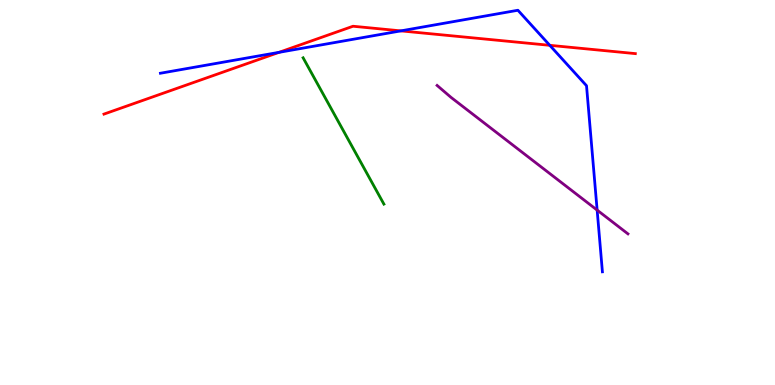[{'lines': ['blue', 'red'], 'intersections': [{'x': 3.6, 'y': 8.64}, {'x': 5.17, 'y': 9.2}, {'x': 7.09, 'y': 8.82}]}, {'lines': ['green', 'red'], 'intersections': []}, {'lines': ['purple', 'red'], 'intersections': []}, {'lines': ['blue', 'green'], 'intersections': []}, {'lines': ['blue', 'purple'], 'intersections': [{'x': 7.71, 'y': 4.54}]}, {'lines': ['green', 'purple'], 'intersections': []}]